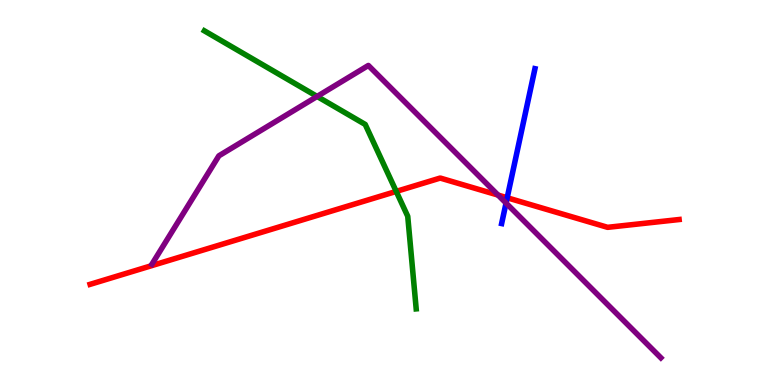[{'lines': ['blue', 'red'], 'intersections': [{'x': 6.54, 'y': 4.86}]}, {'lines': ['green', 'red'], 'intersections': [{'x': 5.11, 'y': 5.03}]}, {'lines': ['purple', 'red'], 'intersections': [{'x': 6.43, 'y': 4.93}]}, {'lines': ['blue', 'green'], 'intersections': []}, {'lines': ['blue', 'purple'], 'intersections': [{'x': 6.53, 'y': 4.73}]}, {'lines': ['green', 'purple'], 'intersections': [{'x': 4.09, 'y': 7.5}]}]